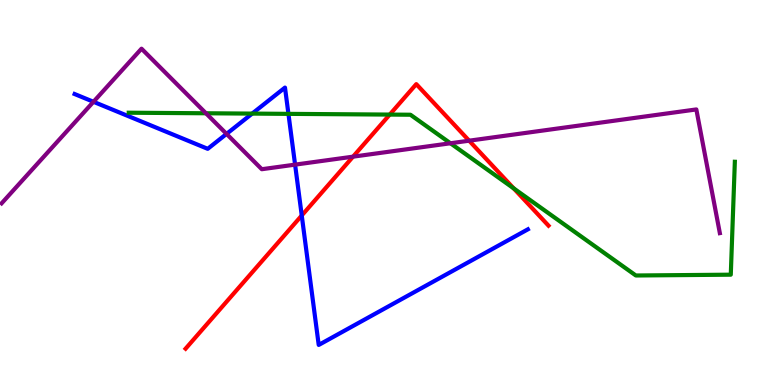[{'lines': ['blue', 'red'], 'intersections': [{'x': 3.89, 'y': 4.4}]}, {'lines': ['green', 'red'], 'intersections': [{'x': 5.03, 'y': 7.02}, {'x': 6.63, 'y': 5.11}]}, {'lines': ['purple', 'red'], 'intersections': [{'x': 4.56, 'y': 5.93}, {'x': 6.05, 'y': 6.35}]}, {'lines': ['blue', 'green'], 'intersections': [{'x': 3.25, 'y': 7.05}, {'x': 3.72, 'y': 7.04}]}, {'lines': ['blue', 'purple'], 'intersections': [{'x': 1.21, 'y': 7.36}, {'x': 2.92, 'y': 6.52}, {'x': 3.81, 'y': 5.72}]}, {'lines': ['green', 'purple'], 'intersections': [{'x': 2.66, 'y': 7.06}, {'x': 5.81, 'y': 6.28}]}]